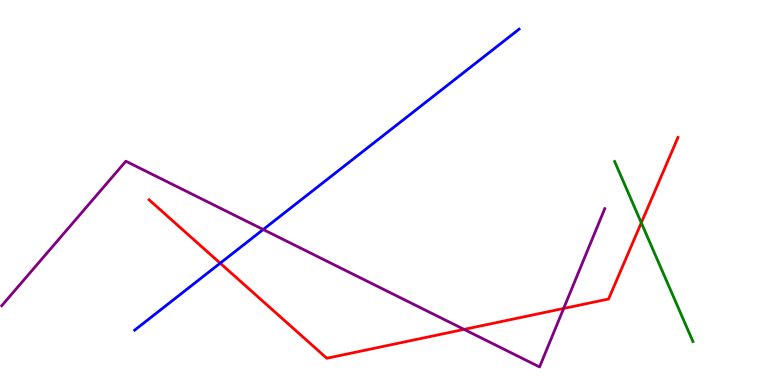[{'lines': ['blue', 'red'], 'intersections': [{'x': 2.84, 'y': 3.16}]}, {'lines': ['green', 'red'], 'intersections': [{'x': 8.27, 'y': 4.21}]}, {'lines': ['purple', 'red'], 'intersections': [{'x': 5.99, 'y': 1.44}, {'x': 7.27, 'y': 1.99}]}, {'lines': ['blue', 'green'], 'intersections': []}, {'lines': ['blue', 'purple'], 'intersections': [{'x': 3.4, 'y': 4.04}]}, {'lines': ['green', 'purple'], 'intersections': []}]